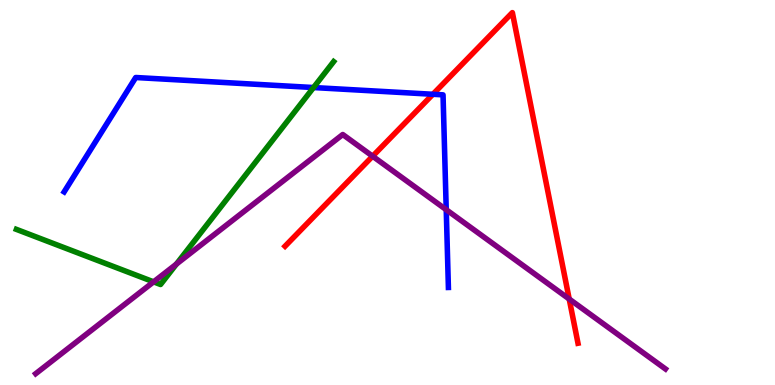[{'lines': ['blue', 'red'], 'intersections': [{'x': 5.59, 'y': 7.55}]}, {'lines': ['green', 'red'], 'intersections': []}, {'lines': ['purple', 'red'], 'intersections': [{'x': 4.81, 'y': 5.94}, {'x': 7.34, 'y': 2.23}]}, {'lines': ['blue', 'green'], 'intersections': [{'x': 4.05, 'y': 7.73}]}, {'lines': ['blue', 'purple'], 'intersections': [{'x': 5.76, 'y': 4.55}]}, {'lines': ['green', 'purple'], 'intersections': [{'x': 1.98, 'y': 2.68}, {'x': 2.28, 'y': 3.14}]}]